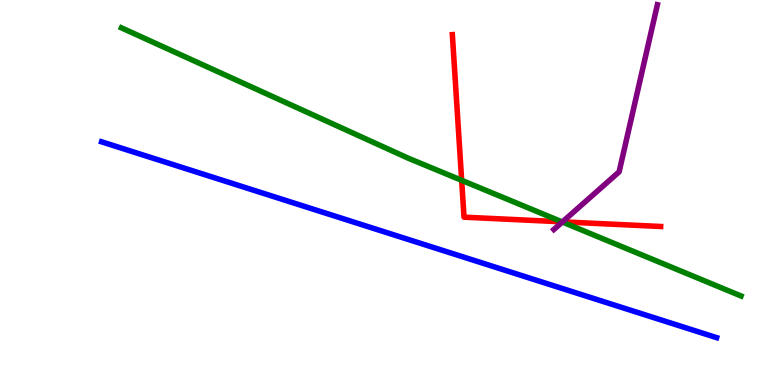[{'lines': ['blue', 'red'], 'intersections': []}, {'lines': ['green', 'red'], 'intersections': [{'x': 5.96, 'y': 5.32}, {'x': 7.25, 'y': 4.24}]}, {'lines': ['purple', 'red'], 'intersections': [{'x': 7.26, 'y': 4.24}]}, {'lines': ['blue', 'green'], 'intersections': []}, {'lines': ['blue', 'purple'], 'intersections': []}, {'lines': ['green', 'purple'], 'intersections': [{'x': 7.26, 'y': 4.23}]}]